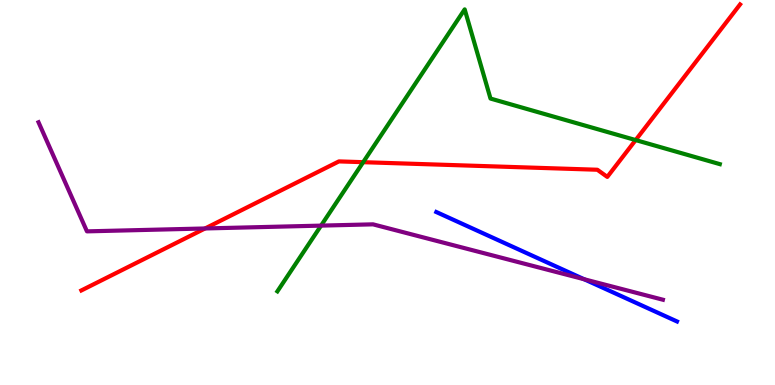[{'lines': ['blue', 'red'], 'intersections': []}, {'lines': ['green', 'red'], 'intersections': [{'x': 4.69, 'y': 5.79}, {'x': 8.2, 'y': 6.36}]}, {'lines': ['purple', 'red'], 'intersections': [{'x': 2.65, 'y': 4.07}]}, {'lines': ['blue', 'green'], 'intersections': []}, {'lines': ['blue', 'purple'], 'intersections': [{'x': 7.54, 'y': 2.75}]}, {'lines': ['green', 'purple'], 'intersections': [{'x': 4.14, 'y': 4.14}]}]